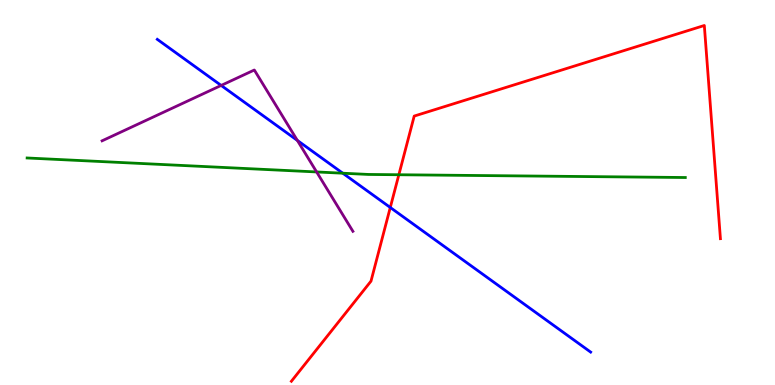[{'lines': ['blue', 'red'], 'intersections': [{'x': 5.04, 'y': 4.61}]}, {'lines': ['green', 'red'], 'intersections': [{'x': 5.15, 'y': 5.46}]}, {'lines': ['purple', 'red'], 'intersections': []}, {'lines': ['blue', 'green'], 'intersections': [{'x': 4.42, 'y': 5.5}]}, {'lines': ['blue', 'purple'], 'intersections': [{'x': 2.85, 'y': 7.78}, {'x': 3.84, 'y': 6.35}]}, {'lines': ['green', 'purple'], 'intersections': [{'x': 4.09, 'y': 5.53}]}]